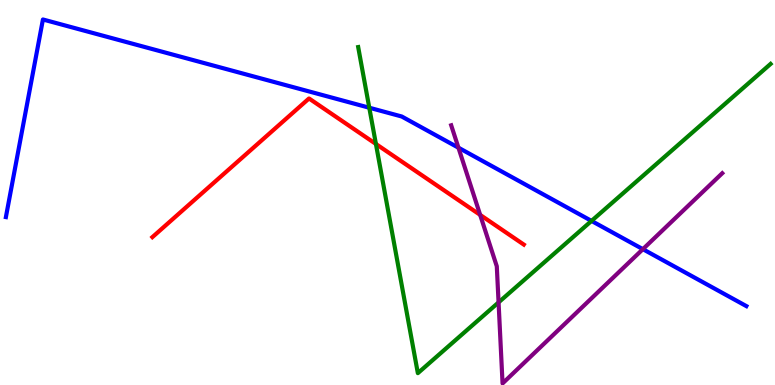[{'lines': ['blue', 'red'], 'intersections': []}, {'lines': ['green', 'red'], 'intersections': [{'x': 4.85, 'y': 6.26}]}, {'lines': ['purple', 'red'], 'intersections': [{'x': 6.2, 'y': 4.42}]}, {'lines': ['blue', 'green'], 'intersections': [{'x': 4.76, 'y': 7.2}, {'x': 7.63, 'y': 4.26}]}, {'lines': ['blue', 'purple'], 'intersections': [{'x': 5.92, 'y': 6.16}, {'x': 8.3, 'y': 3.53}]}, {'lines': ['green', 'purple'], 'intersections': [{'x': 6.43, 'y': 2.15}]}]